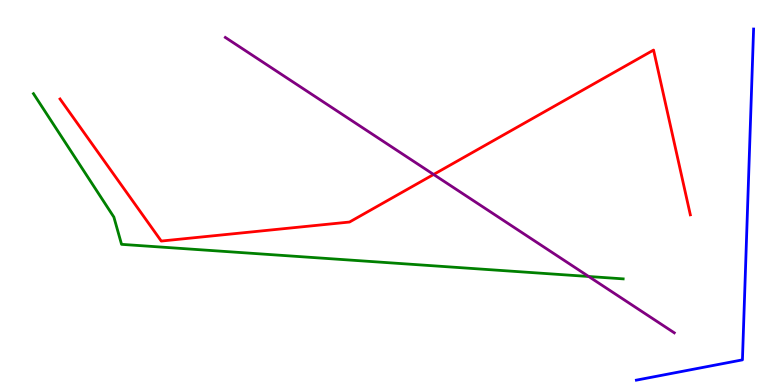[{'lines': ['blue', 'red'], 'intersections': []}, {'lines': ['green', 'red'], 'intersections': []}, {'lines': ['purple', 'red'], 'intersections': [{'x': 5.59, 'y': 5.47}]}, {'lines': ['blue', 'green'], 'intersections': []}, {'lines': ['blue', 'purple'], 'intersections': []}, {'lines': ['green', 'purple'], 'intersections': [{'x': 7.6, 'y': 2.82}]}]